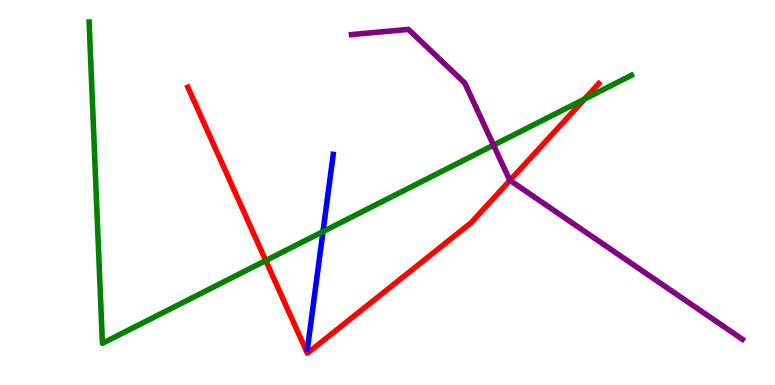[{'lines': ['blue', 'red'], 'intersections': []}, {'lines': ['green', 'red'], 'intersections': [{'x': 3.43, 'y': 3.23}, {'x': 7.54, 'y': 7.43}]}, {'lines': ['purple', 'red'], 'intersections': [{'x': 6.58, 'y': 5.31}]}, {'lines': ['blue', 'green'], 'intersections': [{'x': 4.17, 'y': 3.99}]}, {'lines': ['blue', 'purple'], 'intersections': []}, {'lines': ['green', 'purple'], 'intersections': [{'x': 6.37, 'y': 6.23}]}]